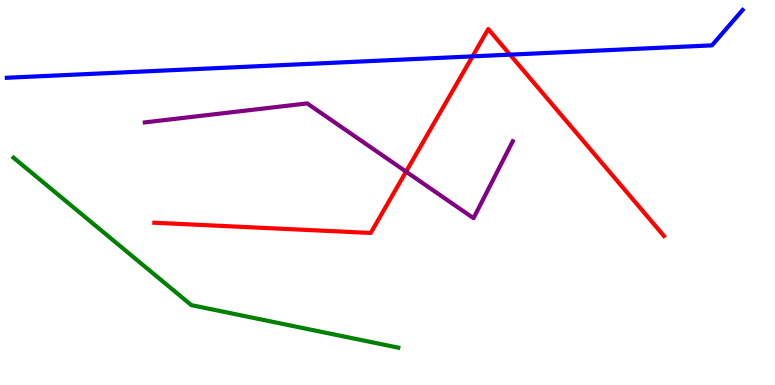[{'lines': ['blue', 'red'], 'intersections': [{'x': 6.1, 'y': 8.54}, {'x': 6.58, 'y': 8.58}]}, {'lines': ['green', 'red'], 'intersections': []}, {'lines': ['purple', 'red'], 'intersections': [{'x': 5.24, 'y': 5.54}]}, {'lines': ['blue', 'green'], 'intersections': []}, {'lines': ['blue', 'purple'], 'intersections': []}, {'lines': ['green', 'purple'], 'intersections': []}]